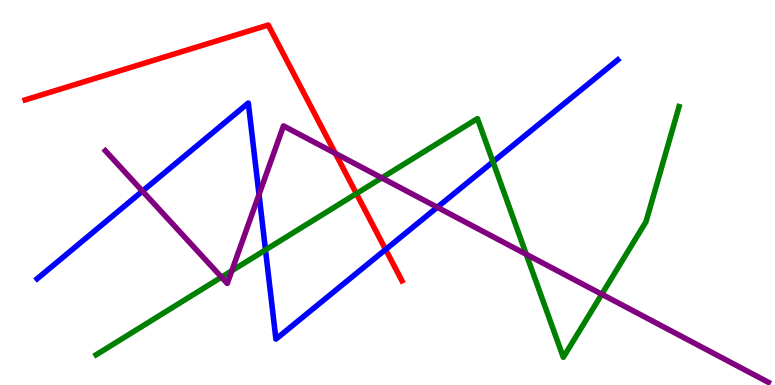[{'lines': ['blue', 'red'], 'intersections': [{'x': 4.98, 'y': 3.52}]}, {'lines': ['green', 'red'], 'intersections': [{'x': 4.6, 'y': 4.97}]}, {'lines': ['purple', 'red'], 'intersections': [{'x': 4.33, 'y': 6.02}]}, {'lines': ['blue', 'green'], 'intersections': [{'x': 3.43, 'y': 3.51}, {'x': 6.36, 'y': 5.8}]}, {'lines': ['blue', 'purple'], 'intersections': [{'x': 1.84, 'y': 5.04}, {'x': 3.34, 'y': 4.95}, {'x': 5.64, 'y': 4.62}]}, {'lines': ['green', 'purple'], 'intersections': [{'x': 2.86, 'y': 2.8}, {'x': 2.99, 'y': 2.97}, {'x': 4.93, 'y': 5.38}, {'x': 6.79, 'y': 3.39}, {'x': 7.77, 'y': 2.36}]}]